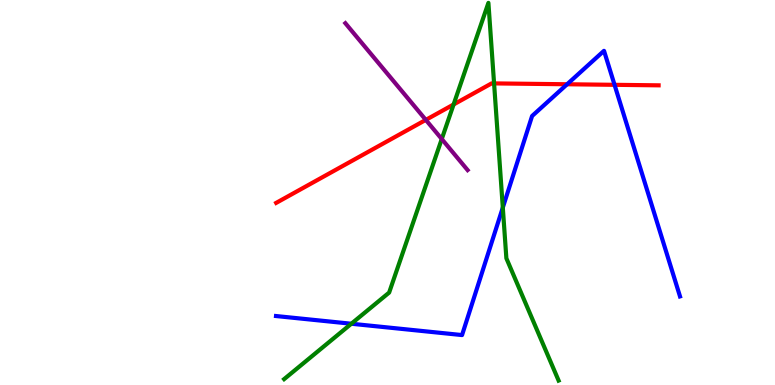[{'lines': ['blue', 'red'], 'intersections': [{'x': 7.32, 'y': 7.81}, {'x': 7.93, 'y': 7.8}]}, {'lines': ['green', 'red'], 'intersections': [{'x': 5.85, 'y': 7.29}, {'x': 6.38, 'y': 7.83}]}, {'lines': ['purple', 'red'], 'intersections': [{'x': 5.49, 'y': 6.89}]}, {'lines': ['blue', 'green'], 'intersections': [{'x': 4.53, 'y': 1.59}, {'x': 6.49, 'y': 4.61}]}, {'lines': ['blue', 'purple'], 'intersections': []}, {'lines': ['green', 'purple'], 'intersections': [{'x': 5.7, 'y': 6.39}]}]